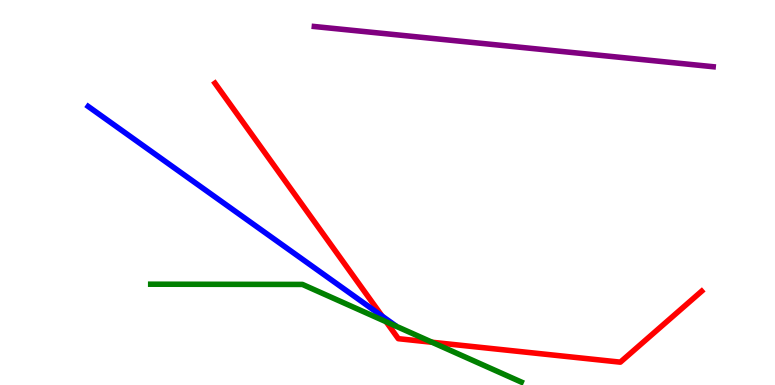[{'lines': ['blue', 'red'], 'intersections': [{'x': 4.93, 'y': 1.79}]}, {'lines': ['green', 'red'], 'intersections': [{'x': 4.98, 'y': 1.64}, {'x': 5.58, 'y': 1.11}]}, {'lines': ['purple', 'red'], 'intersections': []}, {'lines': ['blue', 'green'], 'intersections': []}, {'lines': ['blue', 'purple'], 'intersections': []}, {'lines': ['green', 'purple'], 'intersections': []}]